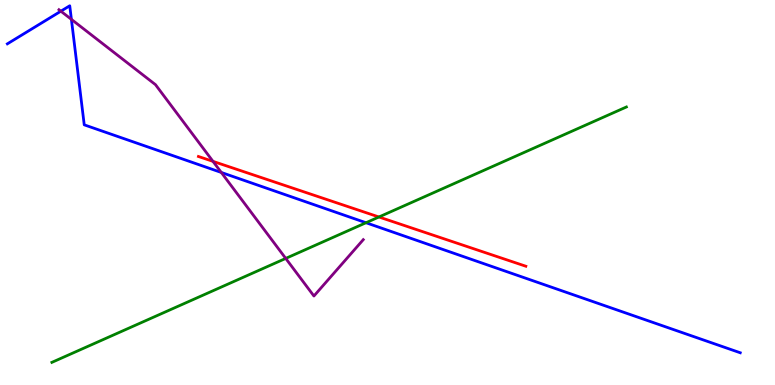[{'lines': ['blue', 'red'], 'intersections': []}, {'lines': ['green', 'red'], 'intersections': [{'x': 4.89, 'y': 4.36}]}, {'lines': ['purple', 'red'], 'intersections': [{'x': 2.75, 'y': 5.81}]}, {'lines': ['blue', 'green'], 'intersections': [{'x': 4.72, 'y': 4.21}]}, {'lines': ['blue', 'purple'], 'intersections': [{'x': 0.785, 'y': 9.71}, {'x': 0.921, 'y': 9.5}, {'x': 2.86, 'y': 5.52}]}, {'lines': ['green', 'purple'], 'intersections': [{'x': 3.69, 'y': 3.29}]}]